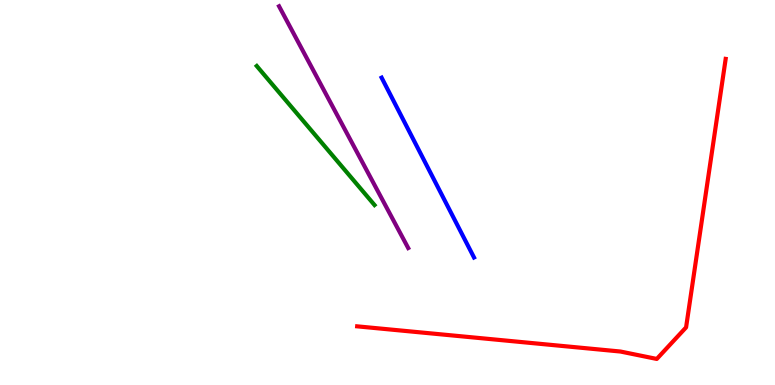[{'lines': ['blue', 'red'], 'intersections': []}, {'lines': ['green', 'red'], 'intersections': []}, {'lines': ['purple', 'red'], 'intersections': []}, {'lines': ['blue', 'green'], 'intersections': []}, {'lines': ['blue', 'purple'], 'intersections': []}, {'lines': ['green', 'purple'], 'intersections': []}]